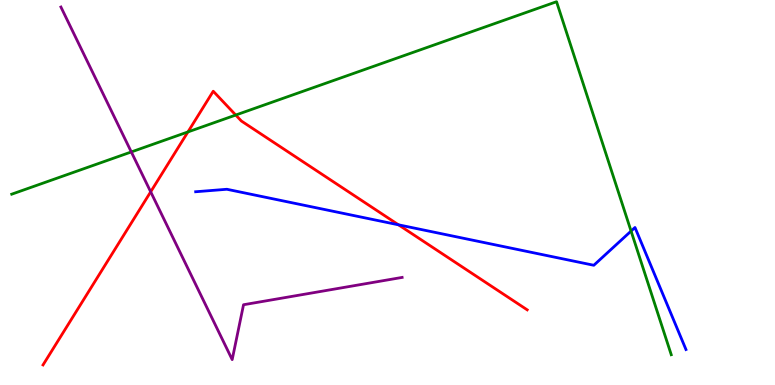[{'lines': ['blue', 'red'], 'intersections': [{'x': 5.14, 'y': 4.16}]}, {'lines': ['green', 'red'], 'intersections': [{'x': 2.42, 'y': 6.57}, {'x': 3.04, 'y': 7.01}]}, {'lines': ['purple', 'red'], 'intersections': [{'x': 1.94, 'y': 5.02}]}, {'lines': ['blue', 'green'], 'intersections': [{'x': 8.14, 'y': 4.0}]}, {'lines': ['blue', 'purple'], 'intersections': []}, {'lines': ['green', 'purple'], 'intersections': [{'x': 1.69, 'y': 6.05}]}]